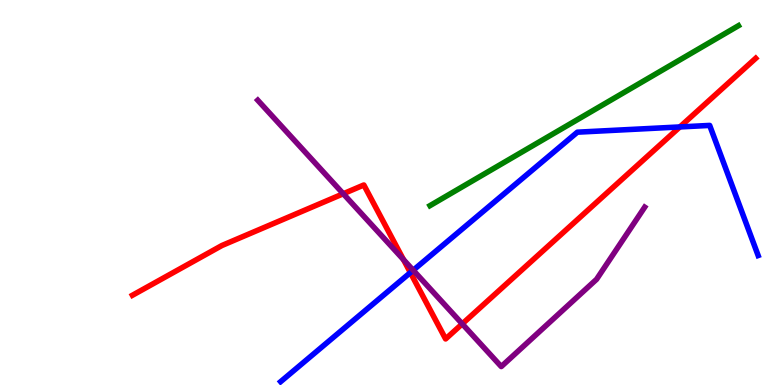[{'lines': ['blue', 'red'], 'intersections': [{'x': 5.3, 'y': 2.92}, {'x': 8.77, 'y': 6.7}]}, {'lines': ['green', 'red'], 'intersections': []}, {'lines': ['purple', 'red'], 'intersections': [{'x': 4.43, 'y': 4.97}, {'x': 5.21, 'y': 3.26}, {'x': 5.96, 'y': 1.59}]}, {'lines': ['blue', 'green'], 'intersections': []}, {'lines': ['blue', 'purple'], 'intersections': [{'x': 5.33, 'y': 2.98}]}, {'lines': ['green', 'purple'], 'intersections': []}]